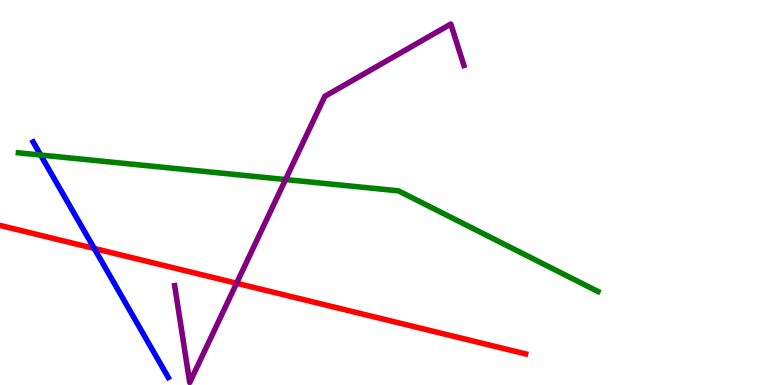[{'lines': ['blue', 'red'], 'intersections': [{'x': 1.22, 'y': 3.55}]}, {'lines': ['green', 'red'], 'intersections': []}, {'lines': ['purple', 'red'], 'intersections': [{'x': 3.05, 'y': 2.64}]}, {'lines': ['blue', 'green'], 'intersections': [{'x': 0.524, 'y': 5.97}]}, {'lines': ['blue', 'purple'], 'intersections': []}, {'lines': ['green', 'purple'], 'intersections': [{'x': 3.68, 'y': 5.34}]}]